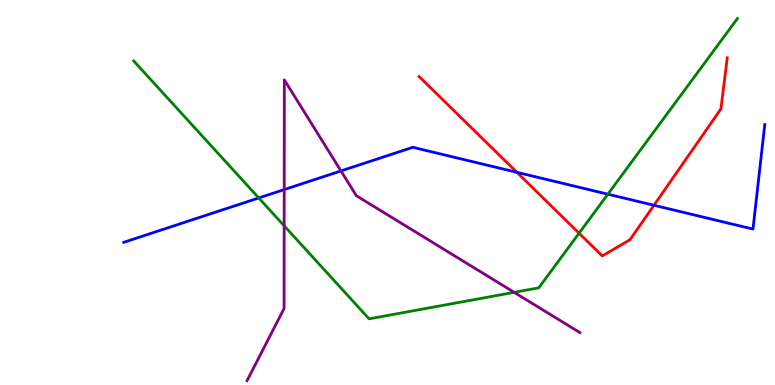[{'lines': ['blue', 'red'], 'intersections': [{'x': 6.67, 'y': 5.52}, {'x': 8.44, 'y': 4.67}]}, {'lines': ['green', 'red'], 'intersections': [{'x': 7.47, 'y': 3.94}]}, {'lines': ['purple', 'red'], 'intersections': []}, {'lines': ['blue', 'green'], 'intersections': [{'x': 3.34, 'y': 4.86}, {'x': 7.84, 'y': 4.96}]}, {'lines': ['blue', 'purple'], 'intersections': [{'x': 3.67, 'y': 5.08}, {'x': 4.4, 'y': 5.56}]}, {'lines': ['green', 'purple'], 'intersections': [{'x': 3.67, 'y': 4.14}, {'x': 6.63, 'y': 2.41}]}]